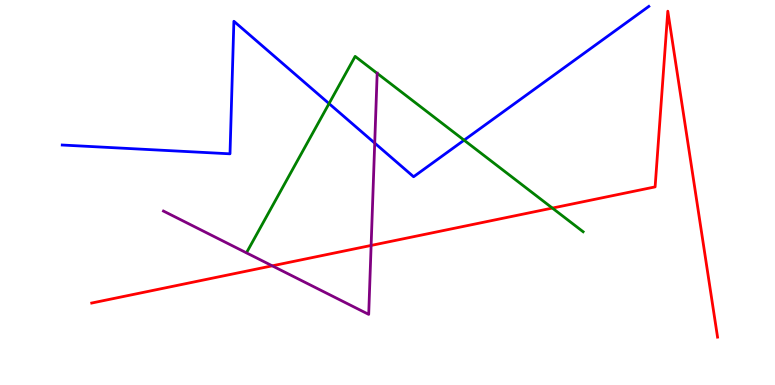[{'lines': ['blue', 'red'], 'intersections': []}, {'lines': ['green', 'red'], 'intersections': [{'x': 7.13, 'y': 4.6}]}, {'lines': ['purple', 'red'], 'intersections': [{'x': 3.51, 'y': 3.1}, {'x': 4.79, 'y': 3.62}]}, {'lines': ['blue', 'green'], 'intersections': [{'x': 4.25, 'y': 7.31}, {'x': 5.99, 'y': 6.36}]}, {'lines': ['blue', 'purple'], 'intersections': [{'x': 4.84, 'y': 6.28}]}, {'lines': ['green', 'purple'], 'intersections': [{'x': 4.87, 'y': 8.1}]}]